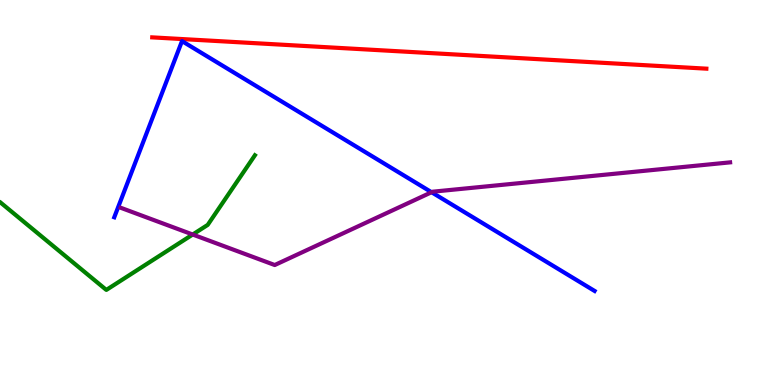[{'lines': ['blue', 'red'], 'intersections': []}, {'lines': ['green', 'red'], 'intersections': []}, {'lines': ['purple', 'red'], 'intersections': []}, {'lines': ['blue', 'green'], 'intersections': []}, {'lines': ['blue', 'purple'], 'intersections': [{'x': 5.57, 'y': 5.01}]}, {'lines': ['green', 'purple'], 'intersections': [{'x': 2.49, 'y': 3.91}]}]